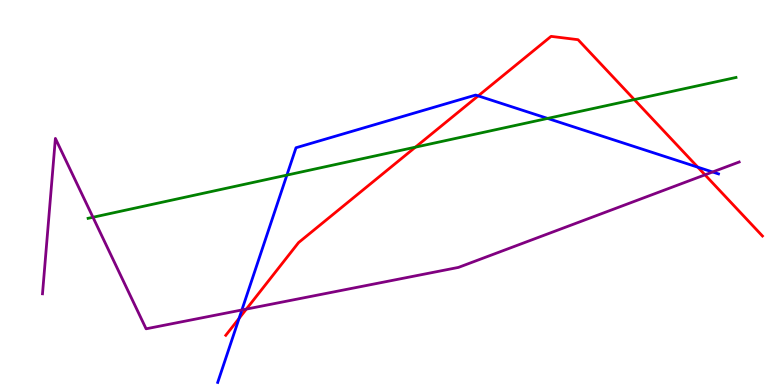[{'lines': ['blue', 'red'], 'intersections': [{'x': 3.08, 'y': 1.73}, {'x': 6.17, 'y': 7.51}, {'x': 9.0, 'y': 5.66}]}, {'lines': ['green', 'red'], 'intersections': [{'x': 5.36, 'y': 6.18}, {'x': 8.18, 'y': 7.41}]}, {'lines': ['purple', 'red'], 'intersections': [{'x': 3.18, 'y': 1.97}, {'x': 9.1, 'y': 5.46}]}, {'lines': ['blue', 'green'], 'intersections': [{'x': 3.7, 'y': 5.45}, {'x': 7.07, 'y': 6.92}]}, {'lines': ['blue', 'purple'], 'intersections': [{'x': 3.12, 'y': 1.95}, {'x': 9.19, 'y': 5.53}]}, {'lines': ['green', 'purple'], 'intersections': [{'x': 1.2, 'y': 4.36}]}]